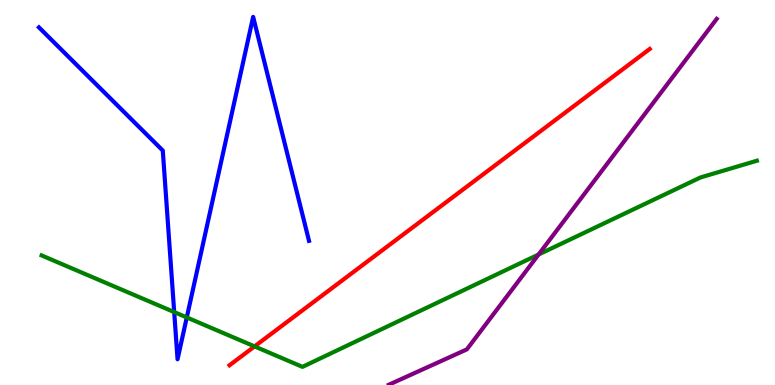[{'lines': ['blue', 'red'], 'intersections': []}, {'lines': ['green', 'red'], 'intersections': [{'x': 3.28, 'y': 1.0}]}, {'lines': ['purple', 'red'], 'intersections': []}, {'lines': ['blue', 'green'], 'intersections': [{'x': 2.25, 'y': 1.89}, {'x': 2.41, 'y': 1.75}]}, {'lines': ['blue', 'purple'], 'intersections': []}, {'lines': ['green', 'purple'], 'intersections': [{'x': 6.95, 'y': 3.39}]}]